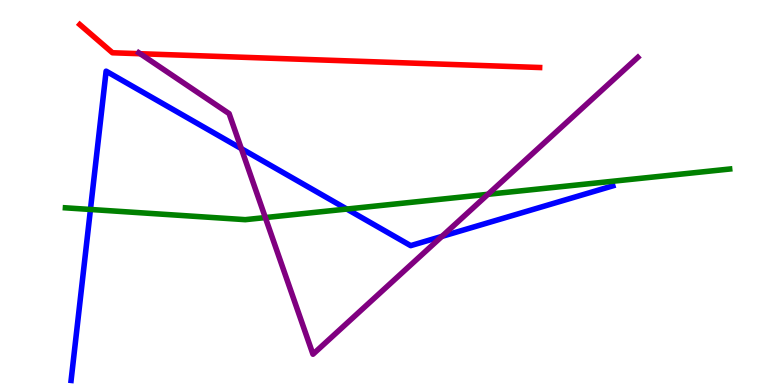[{'lines': ['blue', 'red'], 'intersections': []}, {'lines': ['green', 'red'], 'intersections': []}, {'lines': ['purple', 'red'], 'intersections': [{'x': 1.81, 'y': 8.6}]}, {'lines': ['blue', 'green'], 'intersections': [{'x': 1.17, 'y': 4.56}, {'x': 4.47, 'y': 4.57}]}, {'lines': ['blue', 'purple'], 'intersections': [{'x': 3.11, 'y': 6.14}, {'x': 5.7, 'y': 3.86}]}, {'lines': ['green', 'purple'], 'intersections': [{'x': 3.42, 'y': 4.35}, {'x': 6.3, 'y': 4.95}]}]